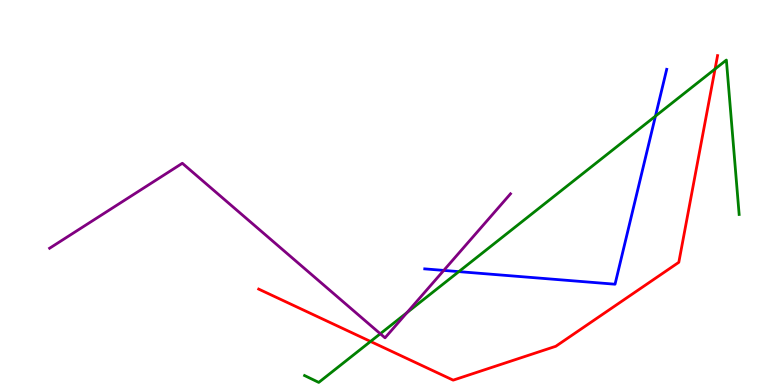[{'lines': ['blue', 'red'], 'intersections': []}, {'lines': ['green', 'red'], 'intersections': [{'x': 4.78, 'y': 1.13}, {'x': 9.23, 'y': 8.21}]}, {'lines': ['purple', 'red'], 'intersections': []}, {'lines': ['blue', 'green'], 'intersections': [{'x': 5.92, 'y': 2.94}, {'x': 8.46, 'y': 6.98}]}, {'lines': ['blue', 'purple'], 'intersections': [{'x': 5.73, 'y': 2.98}]}, {'lines': ['green', 'purple'], 'intersections': [{'x': 4.91, 'y': 1.33}, {'x': 5.25, 'y': 1.88}]}]